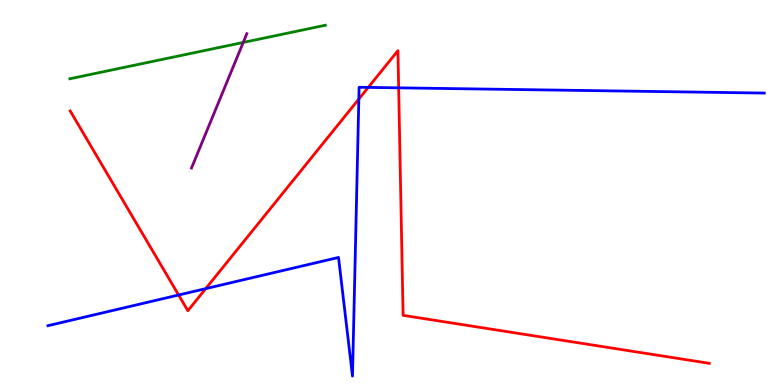[{'lines': ['blue', 'red'], 'intersections': [{'x': 2.3, 'y': 2.34}, {'x': 2.65, 'y': 2.5}, {'x': 4.63, 'y': 7.43}, {'x': 4.75, 'y': 7.73}, {'x': 5.14, 'y': 7.72}]}, {'lines': ['green', 'red'], 'intersections': []}, {'lines': ['purple', 'red'], 'intersections': []}, {'lines': ['blue', 'green'], 'intersections': []}, {'lines': ['blue', 'purple'], 'intersections': []}, {'lines': ['green', 'purple'], 'intersections': [{'x': 3.14, 'y': 8.9}]}]